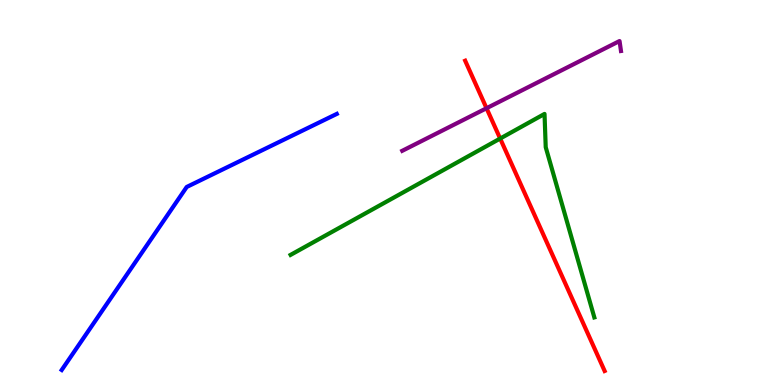[{'lines': ['blue', 'red'], 'intersections': []}, {'lines': ['green', 'red'], 'intersections': [{'x': 6.45, 'y': 6.4}]}, {'lines': ['purple', 'red'], 'intersections': [{'x': 6.28, 'y': 7.19}]}, {'lines': ['blue', 'green'], 'intersections': []}, {'lines': ['blue', 'purple'], 'intersections': []}, {'lines': ['green', 'purple'], 'intersections': []}]